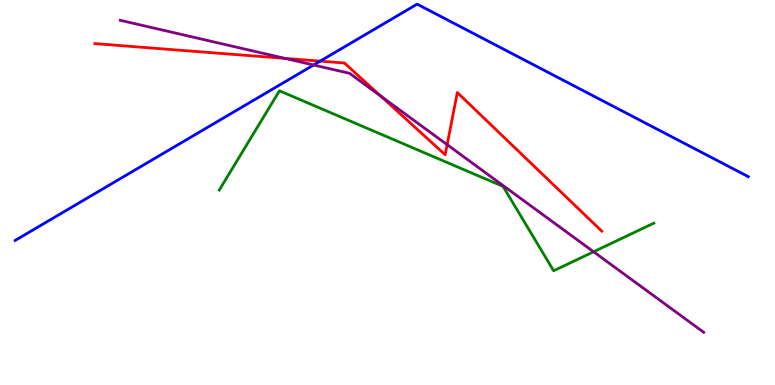[{'lines': ['blue', 'red'], 'intersections': [{'x': 4.13, 'y': 8.41}]}, {'lines': ['green', 'red'], 'intersections': []}, {'lines': ['purple', 'red'], 'intersections': [{'x': 3.68, 'y': 8.48}, {'x': 4.91, 'y': 7.5}, {'x': 5.77, 'y': 6.24}]}, {'lines': ['blue', 'green'], 'intersections': []}, {'lines': ['blue', 'purple'], 'intersections': [{'x': 4.05, 'y': 8.31}]}, {'lines': ['green', 'purple'], 'intersections': [{'x': 7.66, 'y': 3.46}]}]